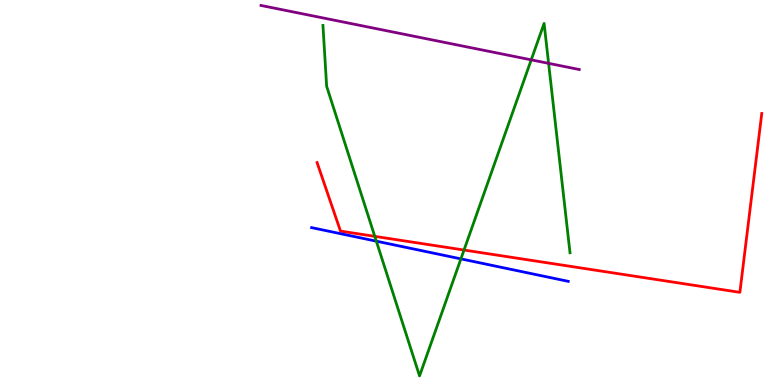[{'lines': ['blue', 'red'], 'intersections': []}, {'lines': ['green', 'red'], 'intersections': [{'x': 4.84, 'y': 3.86}, {'x': 5.99, 'y': 3.51}]}, {'lines': ['purple', 'red'], 'intersections': []}, {'lines': ['blue', 'green'], 'intersections': [{'x': 4.86, 'y': 3.74}, {'x': 5.95, 'y': 3.28}]}, {'lines': ['blue', 'purple'], 'intersections': []}, {'lines': ['green', 'purple'], 'intersections': [{'x': 6.85, 'y': 8.45}, {'x': 7.08, 'y': 8.35}]}]